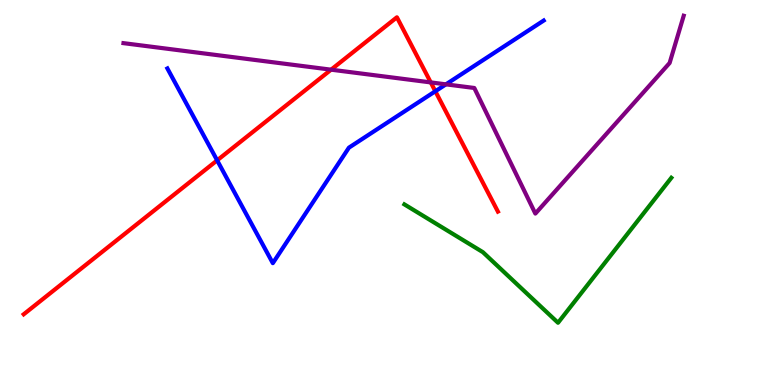[{'lines': ['blue', 'red'], 'intersections': [{'x': 2.8, 'y': 5.84}, {'x': 5.62, 'y': 7.63}]}, {'lines': ['green', 'red'], 'intersections': []}, {'lines': ['purple', 'red'], 'intersections': [{'x': 4.27, 'y': 8.19}, {'x': 5.56, 'y': 7.86}]}, {'lines': ['blue', 'green'], 'intersections': []}, {'lines': ['blue', 'purple'], 'intersections': [{'x': 5.75, 'y': 7.81}]}, {'lines': ['green', 'purple'], 'intersections': []}]